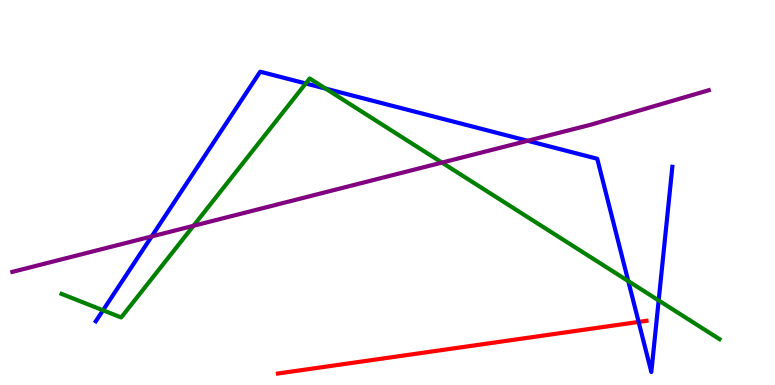[{'lines': ['blue', 'red'], 'intersections': [{'x': 8.24, 'y': 1.64}]}, {'lines': ['green', 'red'], 'intersections': []}, {'lines': ['purple', 'red'], 'intersections': []}, {'lines': ['blue', 'green'], 'intersections': [{'x': 1.33, 'y': 1.94}, {'x': 3.95, 'y': 7.83}, {'x': 4.2, 'y': 7.7}, {'x': 8.11, 'y': 2.7}, {'x': 8.5, 'y': 2.2}]}, {'lines': ['blue', 'purple'], 'intersections': [{'x': 1.96, 'y': 3.86}, {'x': 6.81, 'y': 6.34}]}, {'lines': ['green', 'purple'], 'intersections': [{'x': 2.5, 'y': 4.13}, {'x': 5.7, 'y': 5.78}]}]